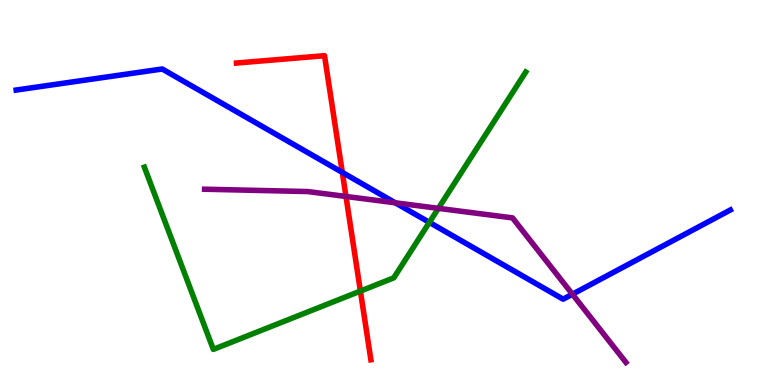[{'lines': ['blue', 'red'], 'intersections': [{'x': 4.42, 'y': 5.52}]}, {'lines': ['green', 'red'], 'intersections': [{'x': 4.65, 'y': 2.44}]}, {'lines': ['purple', 'red'], 'intersections': [{'x': 4.46, 'y': 4.9}]}, {'lines': ['blue', 'green'], 'intersections': [{'x': 5.54, 'y': 4.22}]}, {'lines': ['blue', 'purple'], 'intersections': [{'x': 5.1, 'y': 4.73}, {'x': 7.39, 'y': 2.36}]}, {'lines': ['green', 'purple'], 'intersections': [{'x': 5.66, 'y': 4.59}]}]